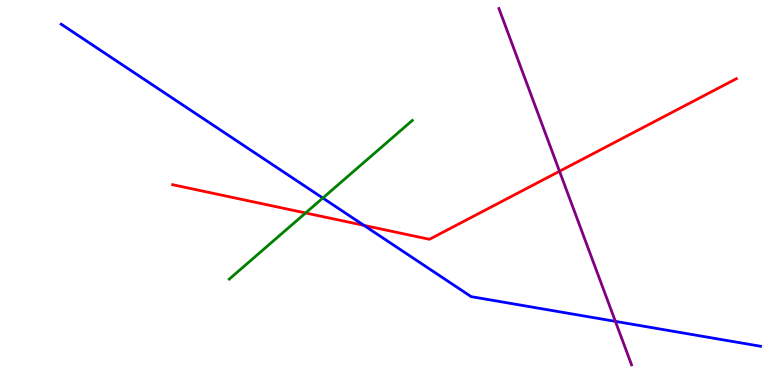[{'lines': ['blue', 'red'], 'intersections': [{'x': 4.7, 'y': 4.15}]}, {'lines': ['green', 'red'], 'intersections': [{'x': 3.94, 'y': 4.47}]}, {'lines': ['purple', 'red'], 'intersections': [{'x': 7.22, 'y': 5.55}]}, {'lines': ['blue', 'green'], 'intersections': [{'x': 4.17, 'y': 4.86}]}, {'lines': ['blue', 'purple'], 'intersections': [{'x': 7.94, 'y': 1.65}]}, {'lines': ['green', 'purple'], 'intersections': []}]